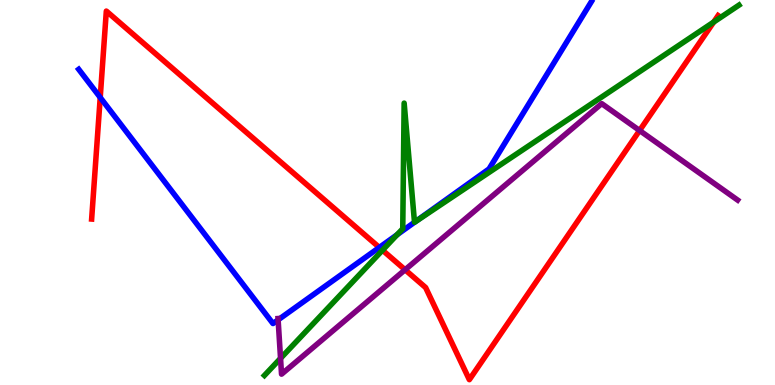[{'lines': ['blue', 'red'], 'intersections': [{'x': 1.29, 'y': 7.47}, {'x': 4.89, 'y': 3.57}]}, {'lines': ['green', 'red'], 'intersections': [{'x': 4.94, 'y': 3.5}, {'x': 9.21, 'y': 9.43}]}, {'lines': ['purple', 'red'], 'intersections': [{'x': 5.23, 'y': 2.99}, {'x': 8.25, 'y': 6.61}]}, {'lines': ['blue', 'green'], 'intersections': [{'x': 5.12, 'y': 3.9}, {'x': 5.35, 'y': 4.23}]}, {'lines': ['blue', 'purple'], 'intersections': [{'x': 3.59, 'y': 1.69}]}, {'lines': ['green', 'purple'], 'intersections': [{'x': 3.62, 'y': 0.692}]}]